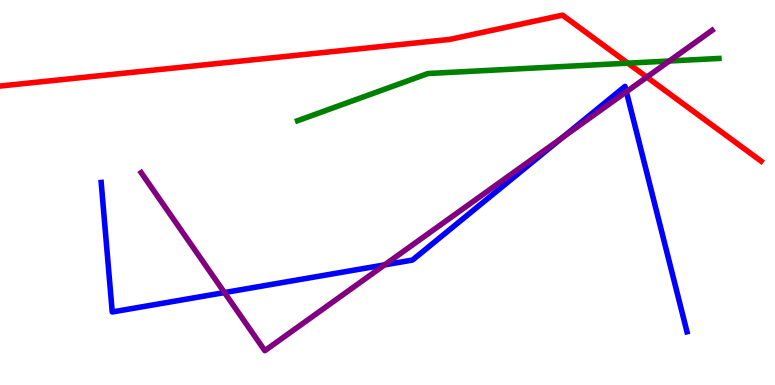[{'lines': ['blue', 'red'], 'intersections': []}, {'lines': ['green', 'red'], 'intersections': [{'x': 8.1, 'y': 8.36}]}, {'lines': ['purple', 'red'], 'intersections': [{'x': 8.35, 'y': 8.0}]}, {'lines': ['blue', 'green'], 'intersections': []}, {'lines': ['blue', 'purple'], 'intersections': [{'x': 2.9, 'y': 2.4}, {'x': 4.96, 'y': 3.12}, {'x': 7.25, 'y': 6.42}, {'x': 8.08, 'y': 7.62}]}, {'lines': ['green', 'purple'], 'intersections': [{'x': 8.64, 'y': 8.42}]}]